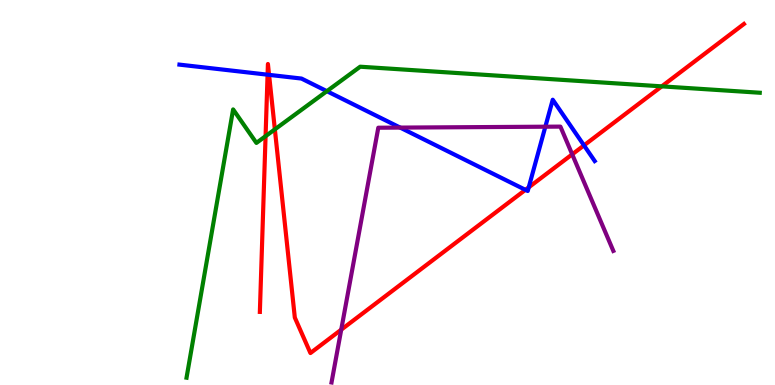[{'lines': ['blue', 'red'], 'intersections': [{'x': 3.45, 'y': 8.06}, {'x': 3.47, 'y': 8.06}, {'x': 6.78, 'y': 5.07}, {'x': 6.82, 'y': 5.13}, {'x': 7.54, 'y': 6.22}]}, {'lines': ['green', 'red'], 'intersections': [{'x': 3.43, 'y': 6.46}, {'x': 3.55, 'y': 6.64}, {'x': 8.54, 'y': 7.76}]}, {'lines': ['purple', 'red'], 'intersections': [{'x': 4.4, 'y': 1.44}, {'x': 7.38, 'y': 5.99}]}, {'lines': ['blue', 'green'], 'intersections': [{'x': 4.22, 'y': 7.63}]}, {'lines': ['blue', 'purple'], 'intersections': [{'x': 5.16, 'y': 6.69}, {'x': 7.04, 'y': 6.71}]}, {'lines': ['green', 'purple'], 'intersections': []}]